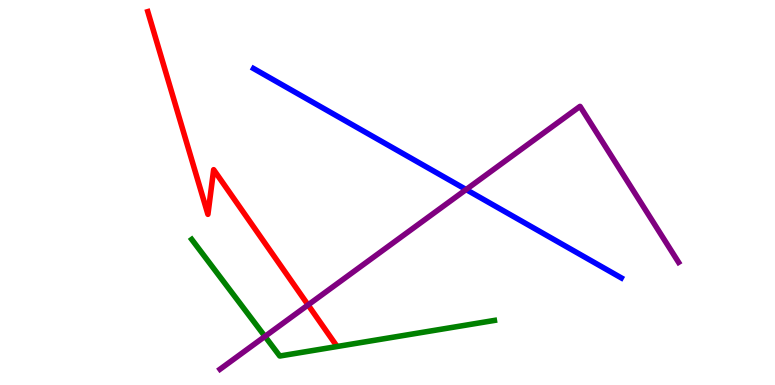[{'lines': ['blue', 'red'], 'intersections': []}, {'lines': ['green', 'red'], 'intersections': []}, {'lines': ['purple', 'red'], 'intersections': [{'x': 3.98, 'y': 2.08}]}, {'lines': ['blue', 'green'], 'intersections': []}, {'lines': ['blue', 'purple'], 'intersections': [{'x': 6.01, 'y': 5.08}]}, {'lines': ['green', 'purple'], 'intersections': [{'x': 3.42, 'y': 1.26}]}]